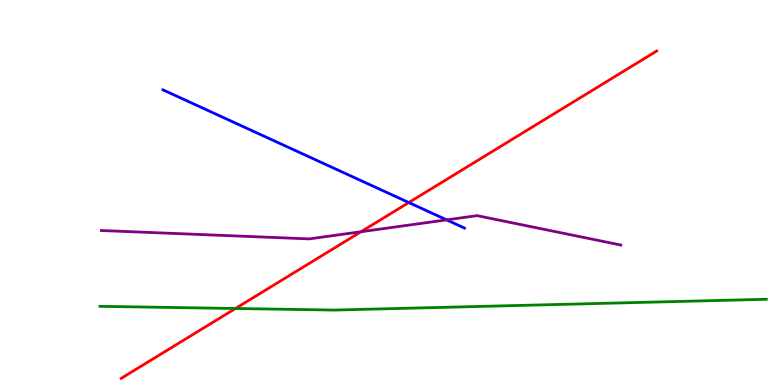[{'lines': ['blue', 'red'], 'intersections': [{'x': 5.27, 'y': 4.74}]}, {'lines': ['green', 'red'], 'intersections': [{'x': 3.04, 'y': 1.99}]}, {'lines': ['purple', 'red'], 'intersections': [{'x': 4.66, 'y': 3.98}]}, {'lines': ['blue', 'green'], 'intersections': []}, {'lines': ['blue', 'purple'], 'intersections': [{'x': 5.76, 'y': 4.29}]}, {'lines': ['green', 'purple'], 'intersections': []}]